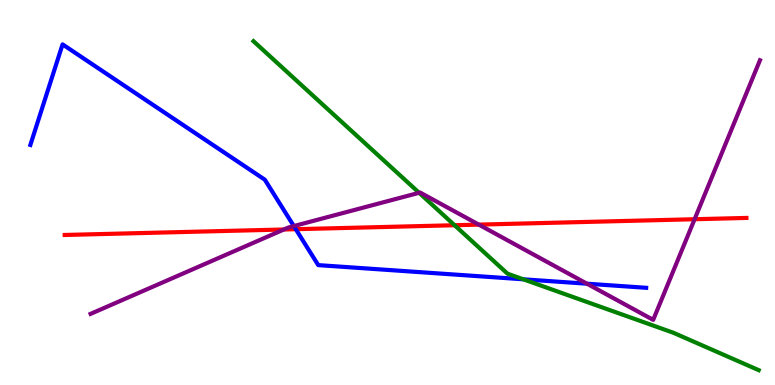[{'lines': ['blue', 'red'], 'intersections': [{'x': 3.82, 'y': 4.05}]}, {'lines': ['green', 'red'], 'intersections': [{'x': 5.87, 'y': 4.15}]}, {'lines': ['purple', 'red'], 'intersections': [{'x': 3.66, 'y': 4.04}, {'x': 6.18, 'y': 4.17}, {'x': 8.96, 'y': 4.31}]}, {'lines': ['blue', 'green'], 'intersections': [{'x': 6.75, 'y': 2.75}]}, {'lines': ['blue', 'purple'], 'intersections': [{'x': 3.79, 'y': 4.13}, {'x': 7.57, 'y': 2.63}]}, {'lines': ['green', 'purple'], 'intersections': [{'x': 5.41, 'y': 4.99}]}]